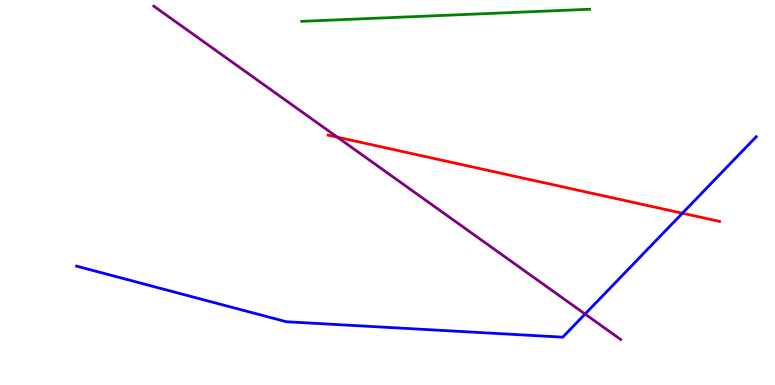[{'lines': ['blue', 'red'], 'intersections': [{'x': 8.81, 'y': 4.46}]}, {'lines': ['green', 'red'], 'intersections': []}, {'lines': ['purple', 'red'], 'intersections': [{'x': 4.35, 'y': 6.44}]}, {'lines': ['blue', 'green'], 'intersections': []}, {'lines': ['blue', 'purple'], 'intersections': [{'x': 7.55, 'y': 1.84}]}, {'lines': ['green', 'purple'], 'intersections': []}]